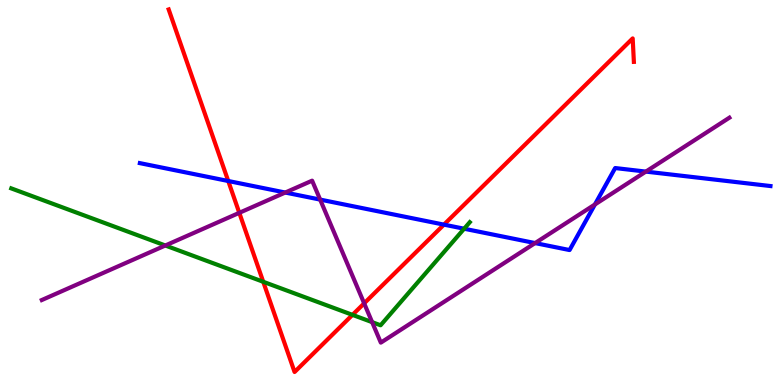[{'lines': ['blue', 'red'], 'intersections': [{'x': 2.95, 'y': 5.3}, {'x': 5.73, 'y': 4.17}]}, {'lines': ['green', 'red'], 'intersections': [{'x': 3.4, 'y': 2.68}, {'x': 4.55, 'y': 1.82}]}, {'lines': ['purple', 'red'], 'intersections': [{'x': 3.09, 'y': 4.47}, {'x': 4.7, 'y': 2.12}]}, {'lines': ['blue', 'green'], 'intersections': [{'x': 5.99, 'y': 4.06}]}, {'lines': ['blue', 'purple'], 'intersections': [{'x': 3.68, 'y': 5.0}, {'x': 4.13, 'y': 4.82}, {'x': 6.9, 'y': 3.69}, {'x': 7.68, 'y': 4.69}, {'x': 8.33, 'y': 5.54}]}, {'lines': ['green', 'purple'], 'intersections': [{'x': 2.13, 'y': 3.62}, {'x': 4.8, 'y': 1.63}]}]